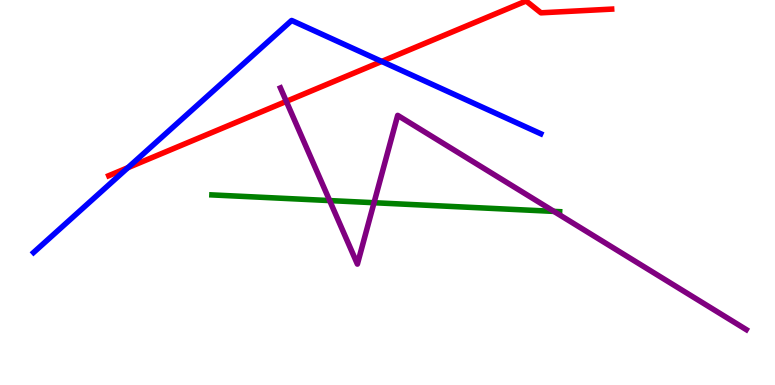[{'lines': ['blue', 'red'], 'intersections': [{'x': 1.65, 'y': 5.64}, {'x': 4.93, 'y': 8.4}]}, {'lines': ['green', 'red'], 'intersections': []}, {'lines': ['purple', 'red'], 'intersections': [{'x': 3.69, 'y': 7.37}]}, {'lines': ['blue', 'green'], 'intersections': []}, {'lines': ['blue', 'purple'], 'intersections': []}, {'lines': ['green', 'purple'], 'intersections': [{'x': 4.25, 'y': 4.79}, {'x': 4.83, 'y': 4.73}, {'x': 7.15, 'y': 4.51}]}]